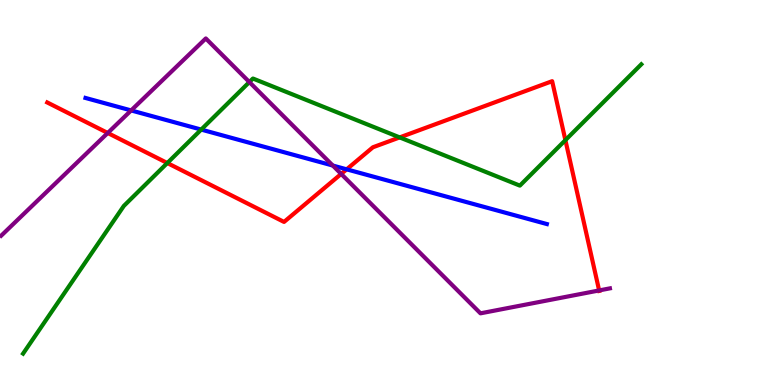[{'lines': ['blue', 'red'], 'intersections': [{'x': 4.47, 'y': 5.6}]}, {'lines': ['green', 'red'], 'intersections': [{'x': 2.16, 'y': 5.77}, {'x': 5.16, 'y': 6.43}, {'x': 7.3, 'y': 6.36}]}, {'lines': ['purple', 'red'], 'intersections': [{'x': 1.39, 'y': 6.55}, {'x': 4.4, 'y': 5.48}, {'x': 7.73, 'y': 2.46}]}, {'lines': ['blue', 'green'], 'intersections': [{'x': 2.6, 'y': 6.63}]}, {'lines': ['blue', 'purple'], 'intersections': [{'x': 1.69, 'y': 7.13}, {'x': 4.29, 'y': 5.7}]}, {'lines': ['green', 'purple'], 'intersections': [{'x': 3.22, 'y': 7.87}]}]